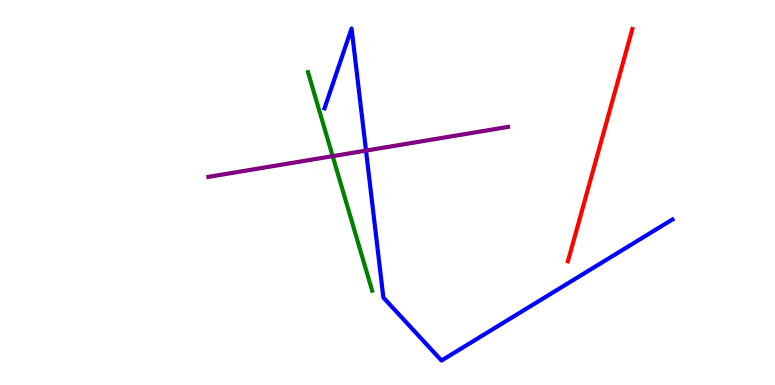[{'lines': ['blue', 'red'], 'intersections': []}, {'lines': ['green', 'red'], 'intersections': []}, {'lines': ['purple', 'red'], 'intersections': []}, {'lines': ['blue', 'green'], 'intersections': []}, {'lines': ['blue', 'purple'], 'intersections': [{'x': 4.72, 'y': 6.09}]}, {'lines': ['green', 'purple'], 'intersections': [{'x': 4.29, 'y': 5.94}]}]